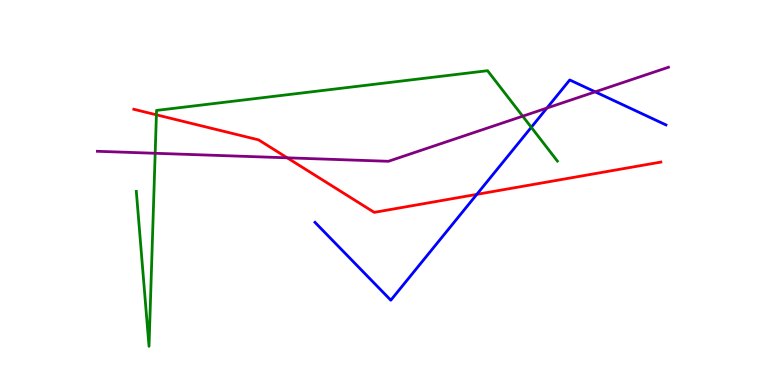[{'lines': ['blue', 'red'], 'intersections': [{'x': 6.15, 'y': 4.95}]}, {'lines': ['green', 'red'], 'intersections': [{'x': 2.02, 'y': 7.02}]}, {'lines': ['purple', 'red'], 'intersections': [{'x': 3.71, 'y': 5.9}]}, {'lines': ['blue', 'green'], 'intersections': [{'x': 6.86, 'y': 6.69}]}, {'lines': ['blue', 'purple'], 'intersections': [{'x': 7.06, 'y': 7.19}, {'x': 7.68, 'y': 7.61}]}, {'lines': ['green', 'purple'], 'intersections': [{'x': 2.0, 'y': 6.02}, {'x': 6.74, 'y': 6.98}]}]